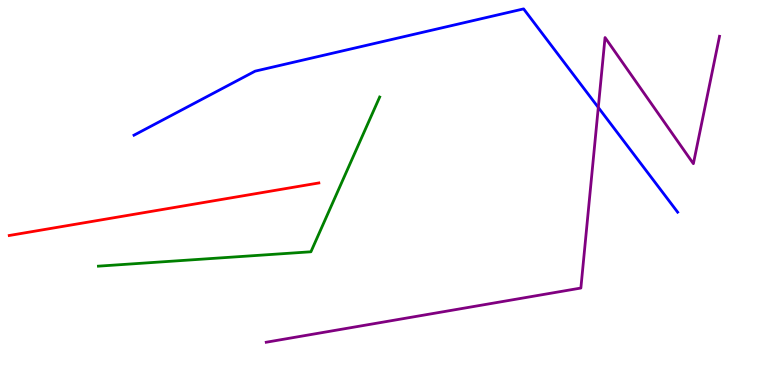[{'lines': ['blue', 'red'], 'intersections': []}, {'lines': ['green', 'red'], 'intersections': []}, {'lines': ['purple', 'red'], 'intersections': []}, {'lines': ['blue', 'green'], 'intersections': []}, {'lines': ['blue', 'purple'], 'intersections': [{'x': 7.72, 'y': 7.21}]}, {'lines': ['green', 'purple'], 'intersections': []}]